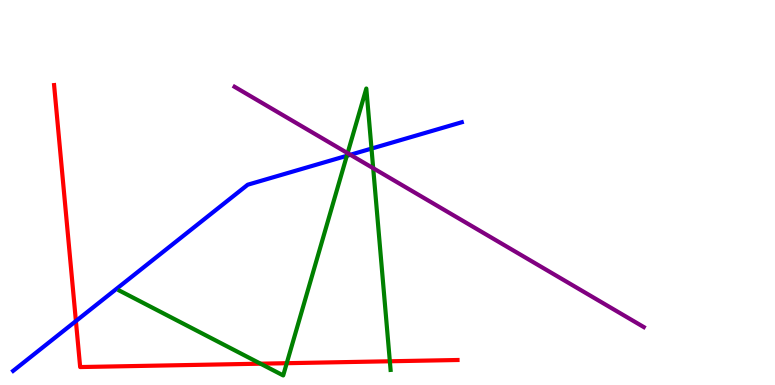[{'lines': ['blue', 'red'], 'intersections': [{'x': 0.979, 'y': 1.66}]}, {'lines': ['green', 'red'], 'intersections': [{'x': 3.36, 'y': 0.554}, {'x': 3.7, 'y': 0.566}, {'x': 5.03, 'y': 0.616}]}, {'lines': ['purple', 'red'], 'intersections': []}, {'lines': ['blue', 'green'], 'intersections': [{'x': 4.48, 'y': 5.95}, {'x': 4.79, 'y': 6.14}]}, {'lines': ['blue', 'purple'], 'intersections': [{'x': 4.52, 'y': 5.98}]}, {'lines': ['green', 'purple'], 'intersections': [{'x': 4.49, 'y': 6.02}, {'x': 4.82, 'y': 5.63}]}]